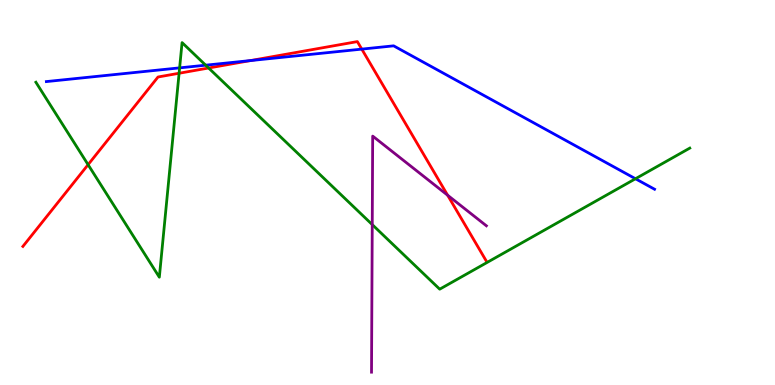[{'lines': ['blue', 'red'], 'intersections': [{'x': 3.23, 'y': 8.43}, {'x': 4.67, 'y': 8.72}]}, {'lines': ['green', 'red'], 'intersections': [{'x': 1.14, 'y': 5.72}, {'x': 2.31, 'y': 8.1}, {'x': 2.69, 'y': 8.23}]}, {'lines': ['purple', 'red'], 'intersections': [{'x': 5.78, 'y': 4.93}]}, {'lines': ['blue', 'green'], 'intersections': [{'x': 2.32, 'y': 8.24}, {'x': 2.65, 'y': 8.31}, {'x': 8.2, 'y': 5.36}]}, {'lines': ['blue', 'purple'], 'intersections': []}, {'lines': ['green', 'purple'], 'intersections': [{'x': 4.8, 'y': 4.17}]}]